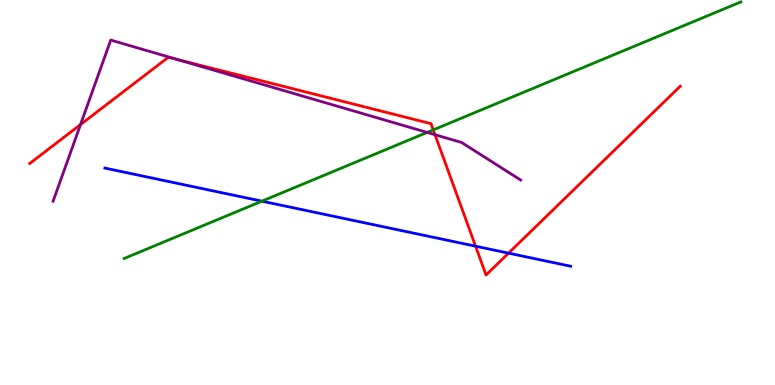[{'lines': ['blue', 'red'], 'intersections': [{'x': 6.14, 'y': 3.61}, {'x': 6.56, 'y': 3.42}]}, {'lines': ['green', 'red'], 'intersections': [{'x': 5.59, 'y': 6.63}]}, {'lines': ['purple', 'red'], 'intersections': [{'x': 1.04, 'y': 6.76}, {'x': 2.28, 'y': 8.46}, {'x': 5.61, 'y': 6.5}]}, {'lines': ['blue', 'green'], 'intersections': [{'x': 3.38, 'y': 4.77}]}, {'lines': ['blue', 'purple'], 'intersections': []}, {'lines': ['green', 'purple'], 'intersections': [{'x': 5.51, 'y': 6.56}]}]